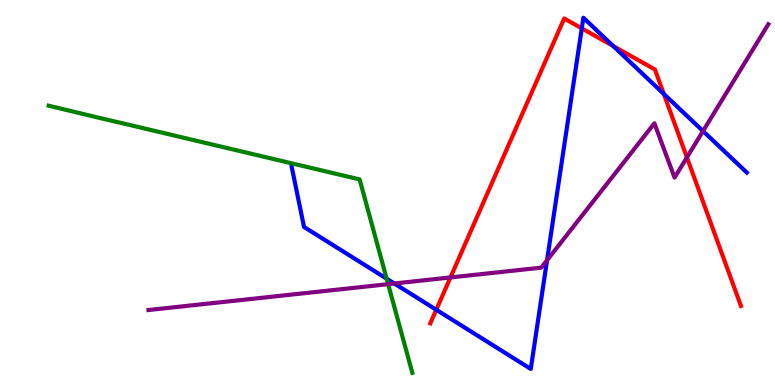[{'lines': ['blue', 'red'], 'intersections': [{'x': 5.63, 'y': 1.95}, {'x': 7.51, 'y': 9.26}, {'x': 7.91, 'y': 8.8}, {'x': 8.57, 'y': 7.56}]}, {'lines': ['green', 'red'], 'intersections': []}, {'lines': ['purple', 'red'], 'intersections': [{'x': 5.81, 'y': 2.79}, {'x': 8.86, 'y': 5.91}]}, {'lines': ['blue', 'green'], 'intersections': [{'x': 4.99, 'y': 2.76}]}, {'lines': ['blue', 'purple'], 'intersections': [{'x': 5.09, 'y': 2.64}, {'x': 7.06, 'y': 3.24}, {'x': 9.07, 'y': 6.6}]}, {'lines': ['green', 'purple'], 'intersections': [{'x': 5.01, 'y': 2.62}]}]